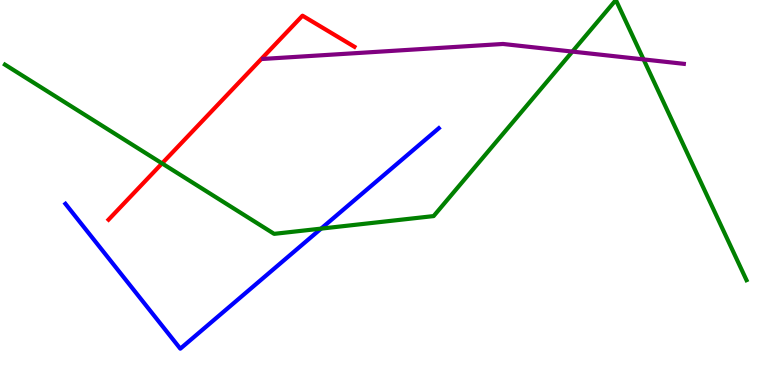[{'lines': ['blue', 'red'], 'intersections': []}, {'lines': ['green', 'red'], 'intersections': [{'x': 2.09, 'y': 5.76}]}, {'lines': ['purple', 'red'], 'intersections': []}, {'lines': ['blue', 'green'], 'intersections': [{'x': 4.14, 'y': 4.06}]}, {'lines': ['blue', 'purple'], 'intersections': []}, {'lines': ['green', 'purple'], 'intersections': [{'x': 7.39, 'y': 8.66}, {'x': 8.3, 'y': 8.46}]}]